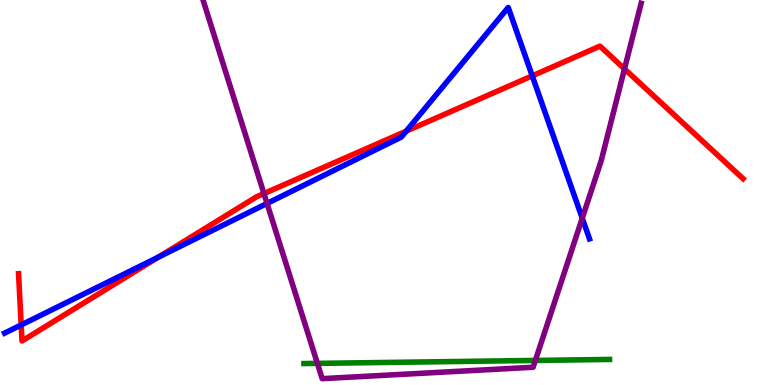[{'lines': ['blue', 'red'], 'intersections': [{'x': 0.273, 'y': 1.56}, {'x': 2.04, 'y': 3.32}, {'x': 5.24, 'y': 6.59}, {'x': 6.87, 'y': 8.03}]}, {'lines': ['green', 'red'], 'intersections': []}, {'lines': ['purple', 'red'], 'intersections': [{'x': 3.41, 'y': 4.97}, {'x': 8.06, 'y': 8.21}]}, {'lines': ['blue', 'green'], 'intersections': []}, {'lines': ['blue', 'purple'], 'intersections': [{'x': 3.45, 'y': 4.72}, {'x': 7.51, 'y': 4.33}]}, {'lines': ['green', 'purple'], 'intersections': [{'x': 4.1, 'y': 0.562}, {'x': 6.91, 'y': 0.638}]}]